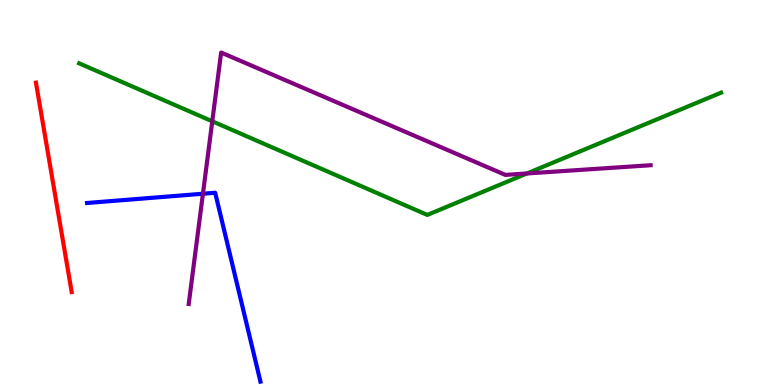[{'lines': ['blue', 'red'], 'intersections': []}, {'lines': ['green', 'red'], 'intersections': []}, {'lines': ['purple', 'red'], 'intersections': []}, {'lines': ['blue', 'green'], 'intersections': []}, {'lines': ['blue', 'purple'], 'intersections': [{'x': 2.62, 'y': 4.97}]}, {'lines': ['green', 'purple'], 'intersections': [{'x': 2.74, 'y': 6.85}, {'x': 6.8, 'y': 5.49}]}]